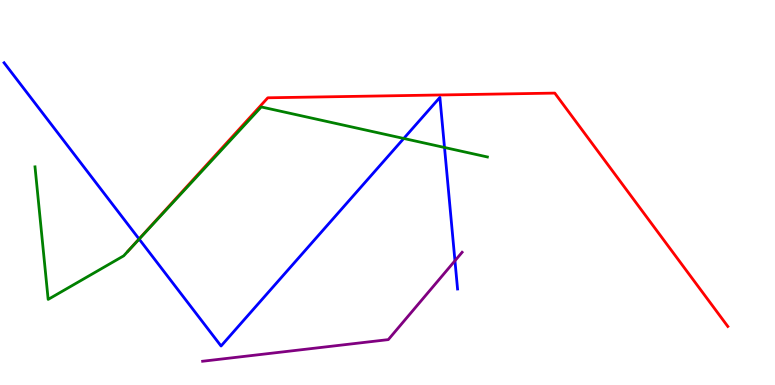[{'lines': ['blue', 'red'], 'intersections': [{'x': 1.79, 'y': 3.79}]}, {'lines': ['green', 'red'], 'intersections': []}, {'lines': ['purple', 'red'], 'intersections': []}, {'lines': ['blue', 'green'], 'intersections': [{'x': 1.8, 'y': 3.79}, {'x': 5.21, 'y': 6.4}, {'x': 5.74, 'y': 6.17}]}, {'lines': ['blue', 'purple'], 'intersections': [{'x': 5.87, 'y': 3.23}]}, {'lines': ['green', 'purple'], 'intersections': []}]